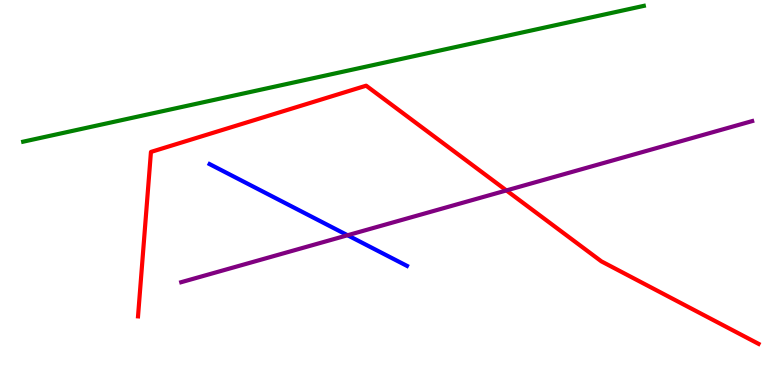[{'lines': ['blue', 'red'], 'intersections': []}, {'lines': ['green', 'red'], 'intersections': []}, {'lines': ['purple', 'red'], 'intersections': [{'x': 6.53, 'y': 5.05}]}, {'lines': ['blue', 'green'], 'intersections': []}, {'lines': ['blue', 'purple'], 'intersections': [{'x': 4.48, 'y': 3.89}]}, {'lines': ['green', 'purple'], 'intersections': []}]